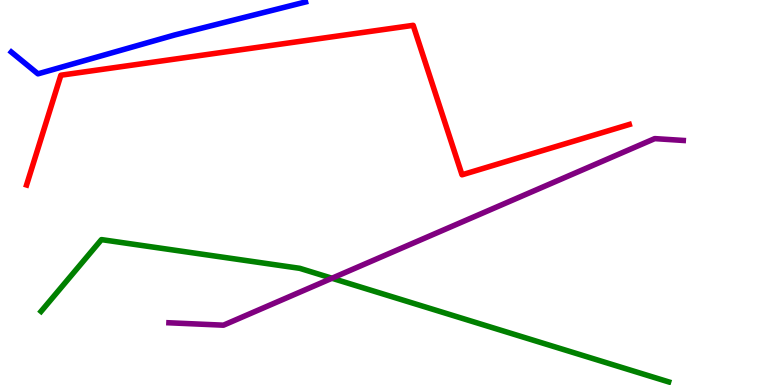[{'lines': ['blue', 'red'], 'intersections': []}, {'lines': ['green', 'red'], 'intersections': []}, {'lines': ['purple', 'red'], 'intersections': []}, {'lines': ['blue', 'green'], 'intersections': []}, {'lines': ['blue', 'purple'], 'intersections': []}, {'lines': ['green', 'purple'], 'intersections': [{'x': 4.28, 'y': 2.77}]}]